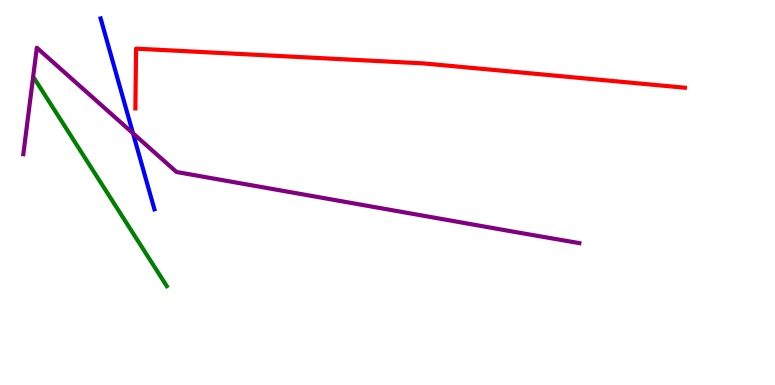[{'lines': ['blue', 'red'], 'intersections': []}, {'lines': ['green', 'red'], 'intersections': []}, {'lines': ['purple', 'red'], 'intersections': []}, {'lines': ['blue', 'green'], 'intersections': []}, {'lines': ['blue', 'purple'], 'intersections': [{'x': 1.72, 'y': 6.54}]}, {'lines': ['green', 'purple'], 'intersections': []}]